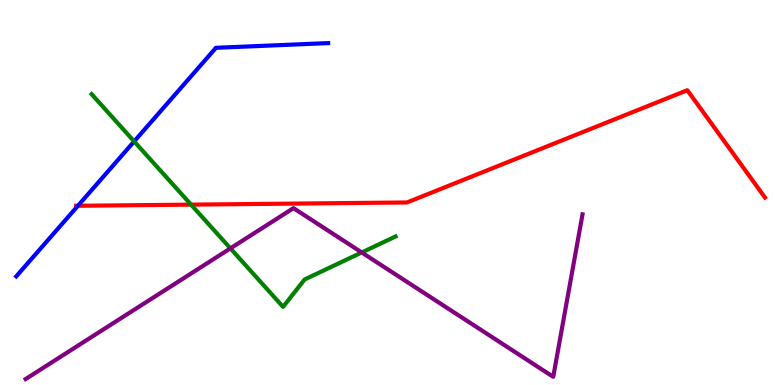[{'lines': ['blue', 'red'], 'intersections': [{'x': 1.01, 'y': 4.66}]}, {'lines': ['green', 'red'], 'intersections': [{'x': 2.47, 'y': 4.68}]}, {'lines': ['purple', 'red'], 'intersections': []}, {'lines': ['blue', 'green'], 'intersections': [{'x': 1.73, 'y': 6.33}]}, {'lines': ['blue', 'purple'], 'intersections': []}, {'lines': ['green', 'purple'], 'intersections': [{'x': 2.97, 'y': 3.55}, {'x': 4.67, 'y': 3.44}]}]